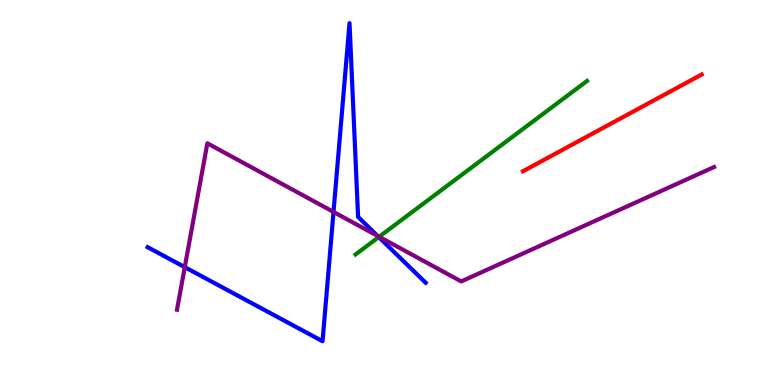[{'lines': ['blue', 'red'], 'intersections': []}, {'lines': ['green', 'red'], 'intersections': []}, {'lines': ['purple', 'red'], 'intersections': []}, {'lines': ['blue', 'green'], 'intersections': [{'x': 4.89, 'y': 3.84}]}, {'lines': ['blue', 'purple'], 'intersections': [{'x': 2.38, 'y': 3.06}, {'x': 4.3, 'y': 4.5}, {'x': 4.87, 'y': 3.87}]}, {'lines': ['green', 'purple'], 'intersections': [{'x': 4.89, 'y': 3.85}]}]